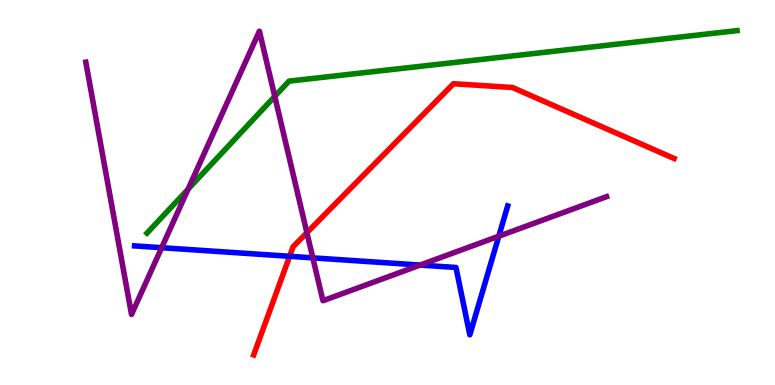[{'lines': ['blue', 'red'], 'intersections': [{'x': 3.74, 'y': 3.34}]}, {'lines': ['green', 'red'], 'intersections': []}, {'lines': ['purple', 'red'], 'intersections': [{'x': 3.96, 'y': 3.96}]}, {'lines': ['blue', 'green'], 'intersections': []}, {'lines': ['blue', 'purple'], 'intersections': [{'x': 2.09, 'y': 3.57}, {'x': 4.04, 'y': 3.3}, {'x': 5.42, 'y': 3.12}, {'x': 6.44, 'y': 3.86}]}, {'lines': ['green', 'purple'], 'intersections': [{'x': 2.43, 'y': 5.09}, {'x': 3.55, 'y': 7.5}]}]